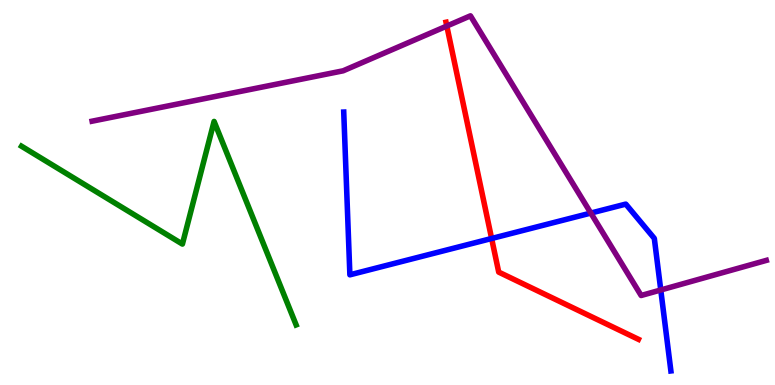[{'lines': ['blue', 'red'], 'intersections': [{'x': 6.34, 'y': 3.81}]}, {'lines': ['green', 'red'], 'intersections': []}, {'lines': ['purple', 'red'], 'intersections': [{'x': 5.77, 'y': 9.32}]}, {'lines': ['blue', 'green'], 'intersections': []}, {'lines': ['blue', 'purple'], 'intersections': [{'x': 7.62, 'y': 4.47}, {'x': 8.53, 'y': 2.47}]}, {'lines': ['green', 'purple'], 'intersections': []}]